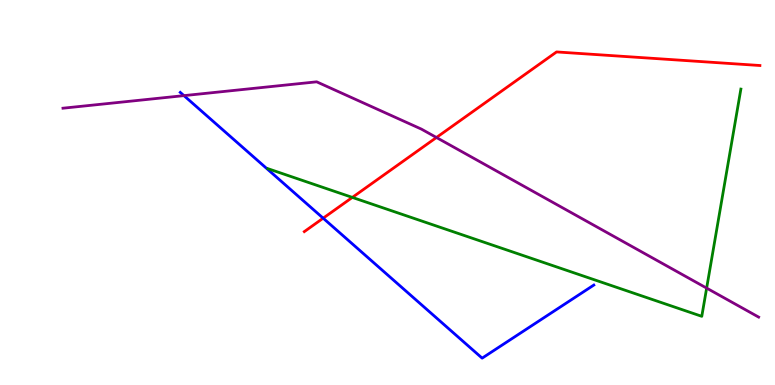[{'lines': ['blue', 'red'], 'intersections': [{'x': 4.17, 'y': 4.33}]}, {'lines': ['green', 'red'], 'intersections': [{'x': 4.55, 'y': 4.87}]}, {'lines': ['purple', 'red'], 'intersections': [{'x': 5.63, 'y': 6.43}]}, {'lines': ['blue', 'green'], 'intersections': []}, {'lines': ['blue', 'purple'], 'intersections': [{'x': 2.37, 'y': 7.52}]}, {'lines': ['green', 'purple'], 'intersections': [{'x': 9.12, 'y': 2.52}]}]